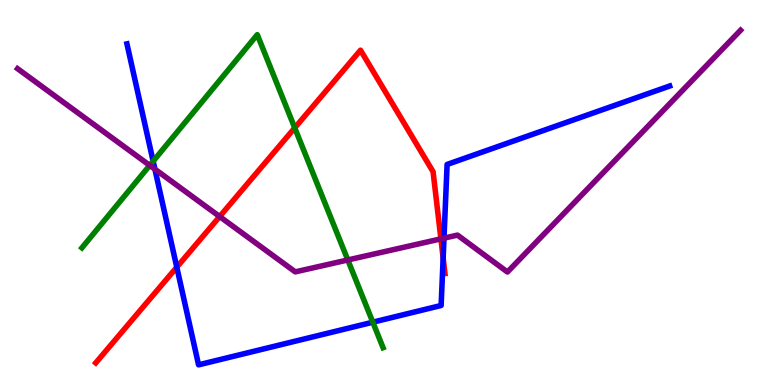[{'lines': ['blue', 'red'], 'intersections': [{'x': 2.28, 'y': 3.06}, {'x': 5.72, 'y': 3.3}]}, {'lines': ['green', 'red'], 'intersections': [{'x': 3.8, 'y': 6.68}]}, {'lines': ['purple', 'red'], 'intersections': [{'x': 2.83, 'y': 4.38}, {'x': 5.69, 'y': 3.8}]}, {'lines': ['blue', 'green'], 'intersections': [{'x': 1.98, 'y': 5.81}, {'x': 4.81, 'y': 1.63}]}, {'lines': ['blue', 'purple'], 'intersections': [{'x': 2.0, 'y': 5.61}, {'x': 5.73, 'y': 3.81}]}, {'lines': ['green', 'purple'], 'intersections': [{'x': 1.93, 'y': 5.7}, {'x': 4.49, 'y': 3.25}]}]